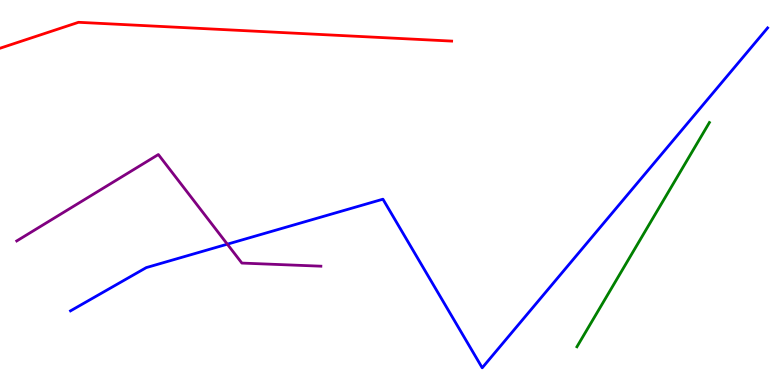[{'lines': ['blue', 'red'], 'intersections': []}, {'lines': ['green', 'red'], 'intersections': []}, {'lines': ['purple', 'red'], 'intersections': []}, {'lines': ['blue', 'green'], 'intersections': []}, {'lines': ['blue', 'purple'], 'intersections': [{'x': 2.93, 'y': 3.66}]}, {'lines': ['green', 'purple'], 'intersections': []}]